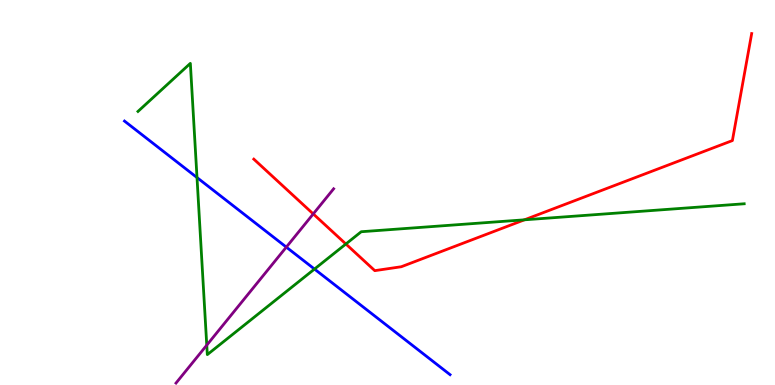[{'lines': ['blue', 'red'], 'intersections': []}, {'lines': ['green', 'red'], 'intersections': [{'x': 4.46, 'y': 3.66}, {'x': 6.77, 'y': 4.29}]}, {'lines': ['purple', 'red'], 'intersections': [{'x': 4.04, 'y': 4.44}]}, {'lines': ['blue', 'green'], 'intersections': [{'x': 2.54, 'y': 5.39}, {'x': 4.06, 'y': 3.01}]}, {'lines': ['blue', 'purple'], 'intersections': [{'x': 3.69, 'y': 3.58}]}, {'lines': ['green', 'purple'], 'intersections': [{'x': 2.67, 'y': 1.03}]}]